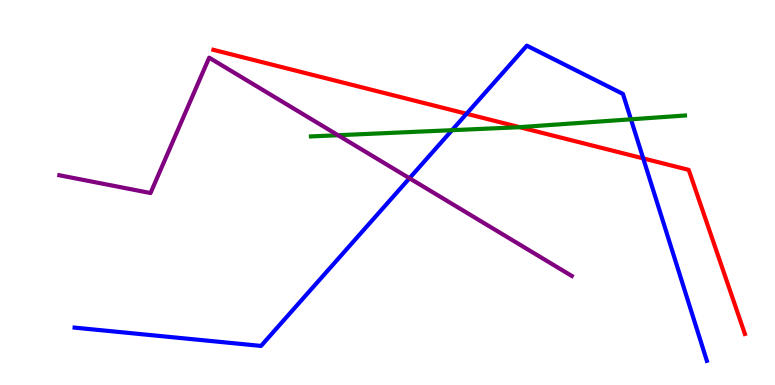[{'lines': ['blue', 'red'], 'intersections': [{'x': 6.02, 'y': 7.04}, {'x': 8.3, 'y': 5.89}]}, {'lines': ['green', 'red'], 'intersections': [{'x': 6.7, 'y': 6.7}]}, {'lines': ['purple', 'red'], 'intersections': []}, {'lines': ['blue', 'green'], 'intersections': [{'x': 5.83, 'y': 6.62}, {'x': 8.14, 'y': 6.9}]}, {'lines': ['blue', 'purple'], 'intersections': [{'x': 5.28, 'y': 5.37}]}, {'lines': ['green', 'purple'], 'intersections': [{'x': 4.36, 'y': 6.49}]}]